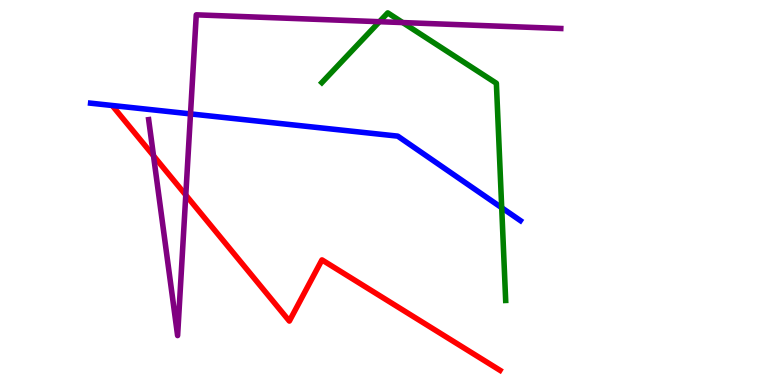[{'lines': ['blue', 'red'], 'intersections': []}, {'lines': ['green', 'red'], 'intersections': []}, {'lines': ['purple', 'red'], 'intersections': [{'x': 1.98, 'y': 5.95}, {'x': 2.4, 'y': 4.93}]}, {'lines': ['blue', 'green'], 'intersections': [{'x': 6.47, 'y': 4.6}]}, {'lines': ['blue', 'purple'], 'intersections': [{'x': 2.46, 'y': 7.04}]}, {'lines': ['green', 'purple'], 'intersections': [{'x': 4.9, 'y': 9.44}, {'x': 5.2, 'y': 9.41}]}]